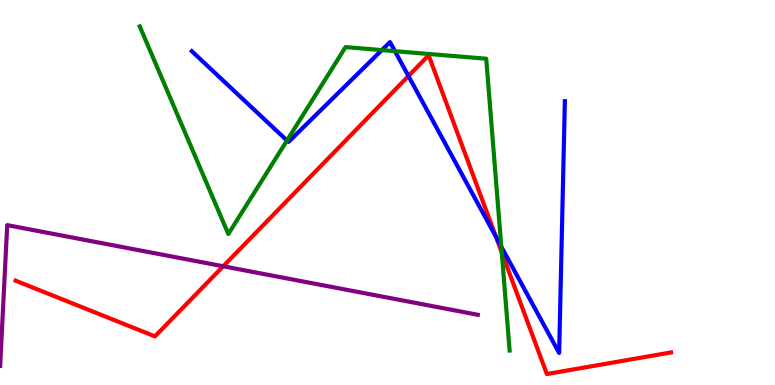[{'lines': ['blue', 'red'], 'intersections': [{'x': 5.27, 'y': 8.03}, {'x': 6.4, 'y': 3.85}]}, {'lines': ['green', 'red'], 'intersections': [{'x': 6.47, 'y': 3.44}]}, {'lines': ['purple', 'red'], 'intersections': [{'x': 2.88, 'y': 3.08}]}, {'lines': ['blue', 'green'], 'intersections': [{'x': 3.7, 'y': 6.35}, {'x': 4.93, 'y': 8.7}, {'x': 5.1, 'y': 8.67}, {'x': 6.47, 'y': 3.59}]}, {'lines': ['blue', 'purple'], 'intersections': []}, {'lines': ['green', 'purple'], 'intersections': []}]